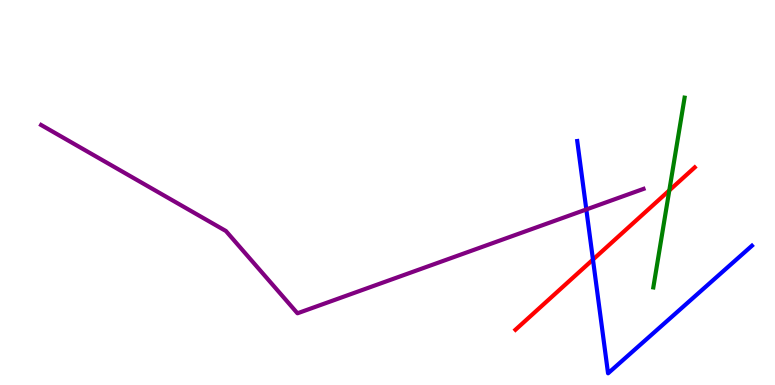[{'lines': ['blue', 'red'], 'intersections': [{'x': 7.65, 'y': 3.26}]}, {'lines': ['green', 'red'], 'intersections': [{'x': 8.64, 'y': 5.05}]}, {'lines': ['purple', 'red'], 'intersections': []}, {'lines': ['blue', 'green'], 'intersections': []}, {'lines': ['blue', 'purple'], 'intersections': [{'x': 7.57, 'y': 4.56}]}, {'lines': ['green', 'purple'], 'intersections': []}]